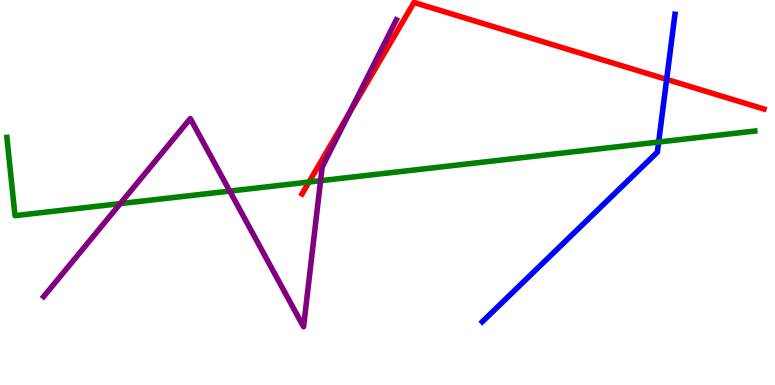[{'lines': ['blue', 'red'], 'intersections': [{'x': 8.6, 'y': 7.94}]}, {'lines': ['green', 'red'], 'intersections': [{'x': 3.99, 'y': 5.27}]}, {'lines': ['purple', 'red'], 'intersections': [{'x': 4.51, 'y': 7.07}]}, {'lines': ['blue', 'green'], 'intersections': [{'x': 8.5, 'y': 6.31}]}, {'lines': ['blue', 'purple'], 'intersections': []}, {'lines': ['green', 'purple'], 'intersections': [{'x': 1.55, 'y': 4.71}, {'x': 2.96, 'y': 5.04}, {'x': 4.14, 'y': 5.31}]}]